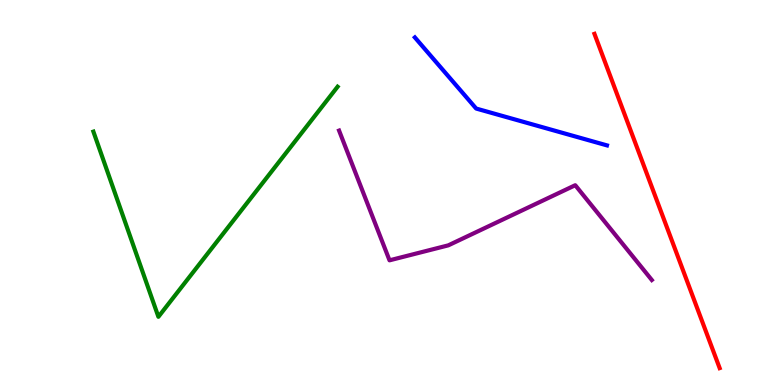[{'lines': ['blue', 'red'], 'intersections': []}, {'lines': ['green', 'red'], 'intersections': []}, {'lines': ['purple', 'red'], 'intersections': []}, {'lines': ['blue', 'green'], 'intersections': []}, {'lines': ['blue', 'purple'], 'intersections': []}, {'lines': ['green', 'purple'], 'intersections': []}]